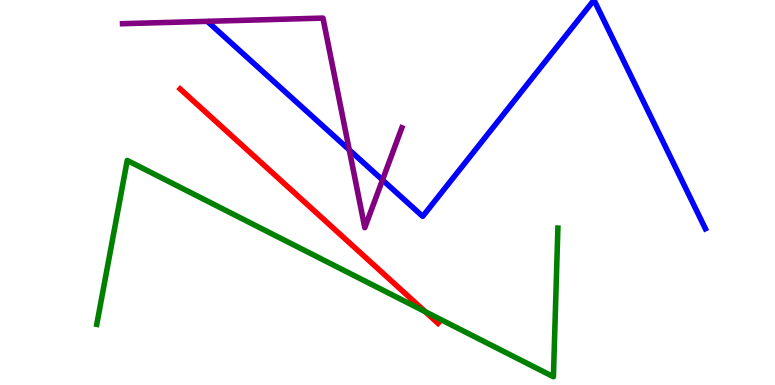[{'lines': ['blue', 'red'], 'intersections': []}, {'lines': ['green', 'red'], 'intersections': [{'x': 5.49, 'y': 1.91}]}, {'lines': ['purple', 'red'], 'intersections': []}, {'lines': ['blue', 'green'], 'intersections': []}, {'lines': ['blue', 'purple'], 'intersections': [{'x': 4.51, 'y': 6.11}, {'x': 4.94, 'y': 5.33}]}, {'lines': ['green', 'purple'], 'intersections': []}]